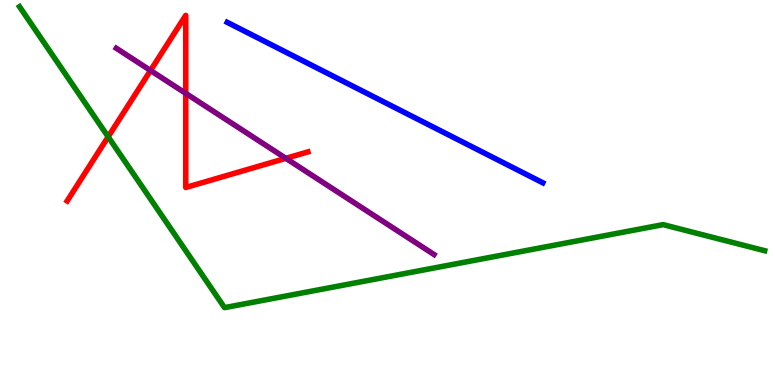[{'lines': ['blue', 'red'], 'intersections': []}, {'lines': ['green', 'red'], 'intersections': [{'x': 1.4, 'y': 6.45}]}, {'lines': ['purple', 'red'], 'intersections': [{'x': 1.94, 'y': 8.17}, {'x': 2.4, 'y': 7.58}, {'x': 3.69, 'y': 5.89}]}, {'lines': ['blue', 'green'], 'intersections': []}, {'lines': ['blue', 'purple'], 'intersections': []}, {'lines': ['green', 'purple'], 'intersections': []}]